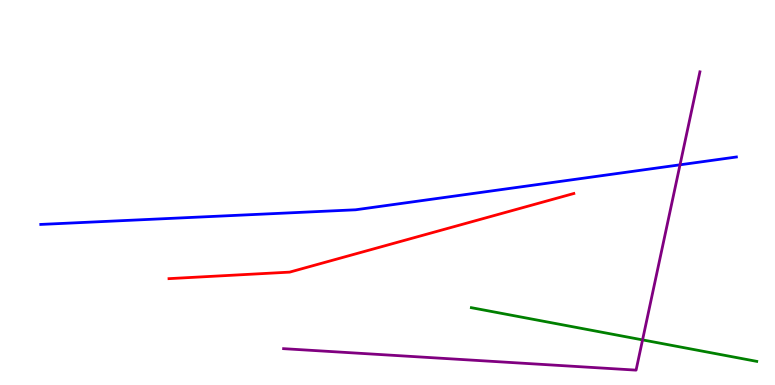[{'lines': ['blue', 'red'], 'intersections': []}, {'lines': ['green', 'red'], 'intersections': []}, {'lines': ['purple', 'red'], 'intersections': []}, {'lines': ['blue', 'green'], 'intersections': []}, {'lines': ['blue', 'purple'], 'intersections': [{'x': 8.77, 'y': 5.72}]}, {'lines': ['green', 'purple'], 'intersections': [{'x': 8.29, 'y': 1.17}]}]